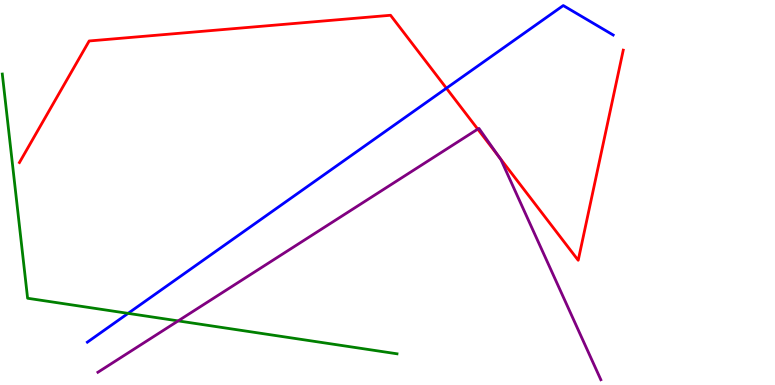[{'lines': ['blue', 'red'], 'intersections': [{'x': 5.76, 'y': 7.71}]}, {'lines': ['green', 'red'], 'intersections': []}, {'lines': ['purple', 'red'], 'intersections': [{'x': 6.16, 'y': 6.65}, {'x': 6.44, 'y': 5.93}]}, {'lines': ['blue', 'green'], 'intersections': [{'x': 1.65, 'y': 1.86}]}, {'lines': ['blue', 'purple'], 'intersections': []}, {'lines': ['green', 'purple'], 'intersections': [{'x': 2.3, 'y': 1.67}]}]